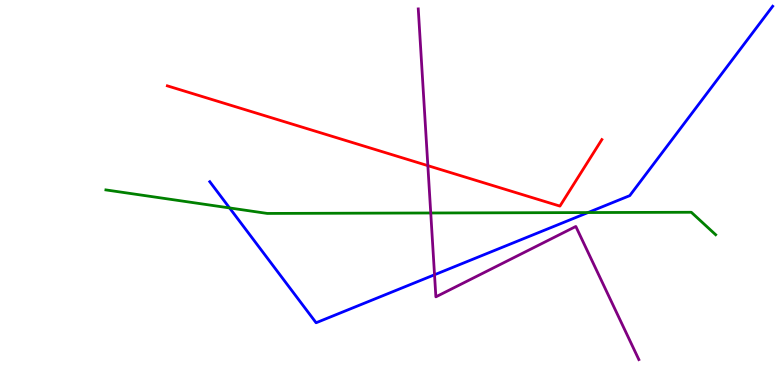[{'lines': ['blue', 'red'], 'intersections': []}, {'lines': ['green', 'red'], 'intersections': []}, {'lines': ['purple', 'red'], 'intersections': [{'x': 5.52, 'y': 5.7}]}, {'lines': ['blue', 'green'], 'intersections': [{'x': 2.96, 'y': 4.6}, {'x': 7.59, 'y': 4.48}]}, {'lines': ['blue', 'purple'], 'intersections': [{'x': 5.61, 'y': 2.86}]}, {'lines': ['green', 'purple'], 'intersections': [{'x': 5.56, 'y': 4.47}]}]